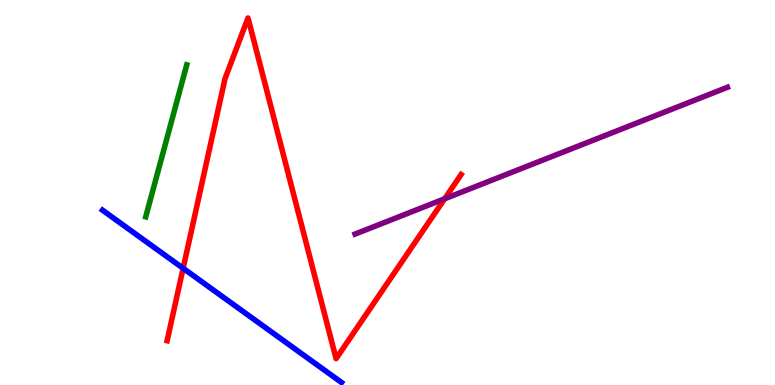[{'lines': ['blue', 'red'], 'intersections': [{'x': 2.36, 'y': 3.03}]}, {'lines': ['green', 'red'], 'intersections': []}, {'lines': ['purple', 'red'], 'intersections': [{'x': 5.74, 'y': 4.84}]}, {'lines': ['blue', 'green'], 'intersections': []}, {'lines': ['blue', 'purple'], 'intersections': []}, {'lines': ['green', 'purple'], 'intersections': []}]